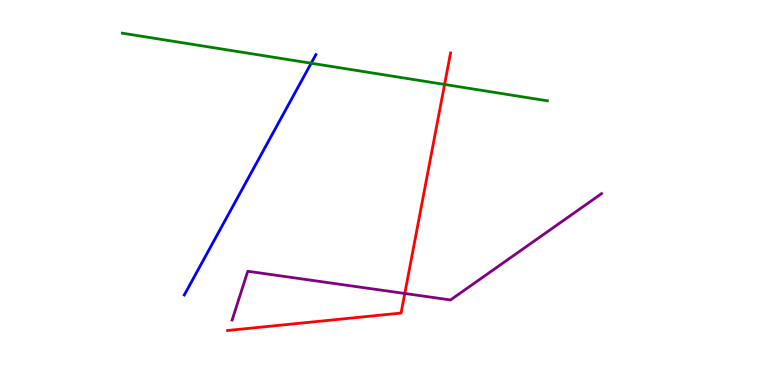[{'lines': ['blue', 'red'], 'intersections': []}, {'lines': ['green', 'red'], 'intersections': [{'x': 5.74, 'y': 7.81}]}, {'lines': ['purple', 'red'], 'intersections': [{'x': 5.22, 'y': 2.38}]}, {'lines': ['blue', 'green'], 'intersections': [{'x': 4.02, 'y': 8.36}]}, {'lines': ['blue', 'purple'], 'intersections': []}, {'lines': ['green', 'purple'], 'intersections': []}]